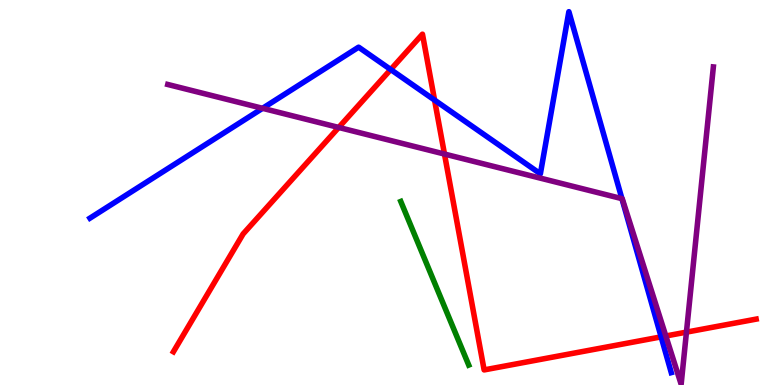[{'lines': ['blue', 'red'], 'intersections': [{'x': 5.04, 'y': 8.19}, {'x': 5.61, 'y': 7.4}, {'x': 8.53, 'y': 1.25}]}, {'lines': ['green', 'red'], 'intersections': []}, {'lines': ['purple', 'red'], 'intersections': [{'x': 4.37, 'y': 6.69}, {'x': 5.74, 'y': 6.0}, {'x': 8.59, 'y': 1.27}, {'x': 8.86, 'y': 1.37}]}, {'lines': ['blue', 'green'], 'intersections': []}, {'lines': ['blue', 'purple'], 'intersections': [{'x': 3.39, 'y': 7.19}, {'x': 8.02, 'y': 4.84}]}, {'lines': ['green', 'purple'], 'intersections': []}]